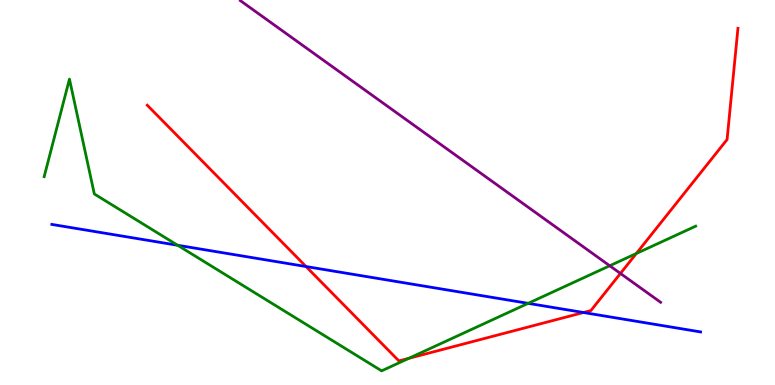[{'lines': ['blue', 'red'], 'intersections': [{'x': 3.95, 'y': 3.08}, {'x': 7.53, 'y': 1.88}]}, {'lines': ['green', 'red'], 'intersections': [{'x': 5.28, 'y': 0.693}, {'x': 8.21, 'y': 3.42}]}, {'lines': ['purple', 'red'], 'intersections': [{'x': 8.01, 'y': 2.9}]}, {'lines': ['blue', 'green'], 'intersections': [{'x': 2.29, 'y': 3.63}, {'x': 6.81, 'y': 2.12}]}, {'lines': ['blue', 'purple'], 'intersections': []}, {'lines': ['green', 'purple'], 'intersections': [{'x': 7.87, 'y': 3.1}]}]